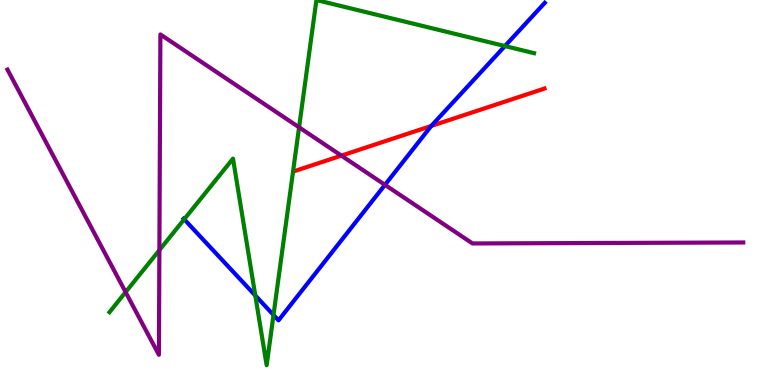[{'lines': ['blue', 'red'], 'intersections': [{'x': 5.56, 'y': 6.73}]}, {'lines': ['green', 'red'], 'intersections': []}, {'lines': ['purple', 'red'], 'intersections': [{'x': 4.4, 'y': 5.96}]}, {'lines': ['blue', 'green'], 'intersections': [{'x': 2.38, 'y': 4.3}, {'x': 3.29, 'y': 2.33}, {'x': 3.53, 'y': 1.82}, {'x': 6.52, 'y': 8.8}]}, {'lines': ['blue', 'purple'], 'intersections': [{'x': 4.97, 'y': 5.2}]}, {'lines': ['green', 'purple'], 'intersections': [{'x': 1.62, 'y': 2.41}, {'x': 2.06, 'y': 3.5}, {'x': 3.86, 'y': 6.69}]}]